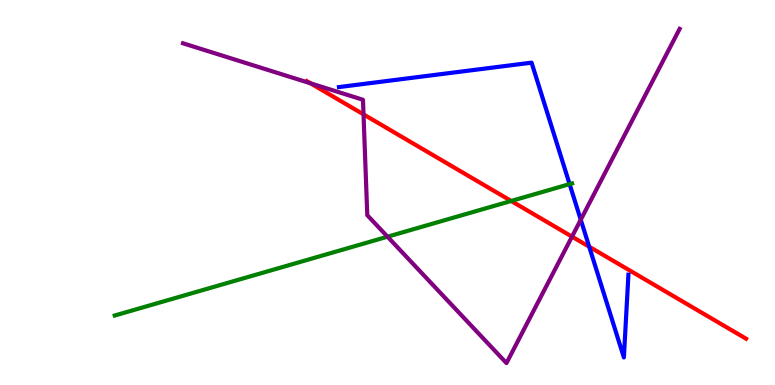[{'lines': ['blue', 'red'], 'intersections': [{'x': 7.6, 'y': 3.59}]}, {'lines': ['green', 'red'], 'intersections': [{'x': 6.6, 'y': 4.78}]}, {'lines': ['purple', 'red'], 'intersections': [{'x': 4.01, 'y': 7.84}, {'x': 4.69, 'y': 7.03}, {'x': 7.38, 'y': 3.85}]}, {'lines': ['blue', 'green'], 'intersections': [{'x': 7.35, 'y': 5.22}]}, {'lines': ['blue', 'purple'], 'intersections': [{'x': 7.49, 'y': 4.29}]}, {'lines': ['green', 'purple'], 'intersections': [{'x': 5.0, 'y': 3.85}]}]